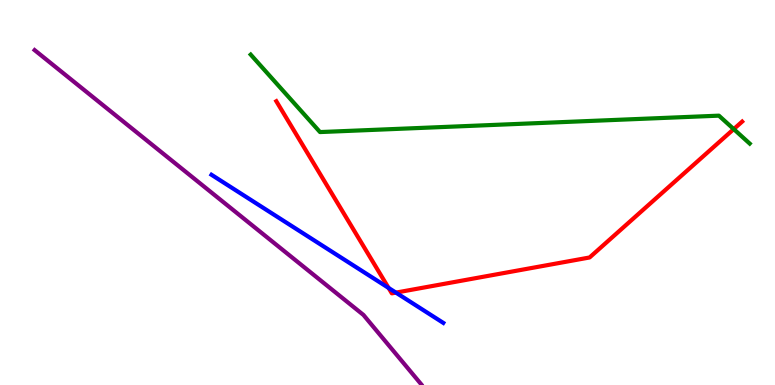[{'lines': ['blue', 'red'], 'intersections': [{'x': 5.01, 'y': 2.52}, {'x': 5.11, 'y': 2.4}]}, {'lines': ['green', 'red'], 'intersections': [{'x': 9.47, 'y': 6.65}]}, {'lines': ['purple', 'red'], 'intersections': []}, {'lines': ['blue', 'green'], 'intersections': []}, {'lines': ['blue', 'purple'], 'intersections': []}, {'lines': ['green', 'purple'], 'intersections': []}]